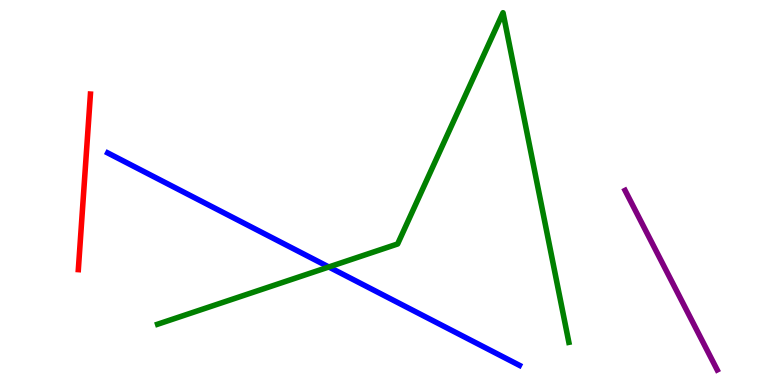[{'lines': ['blue', 'red'], 'intersections': []}, {'lines': ['green', 'red'], 'intersections': []}, {'lines': ['purple', 'red'], 'intersections': []}, {'lines': ['blue', 'green'], 'intersections': [{'x': 4.24, 'y': 3.07}]}, {'lines': ['blue', 'purple'], 'intersections': []}, {'lines': ['green', 'purple'], 'intersections': []}]